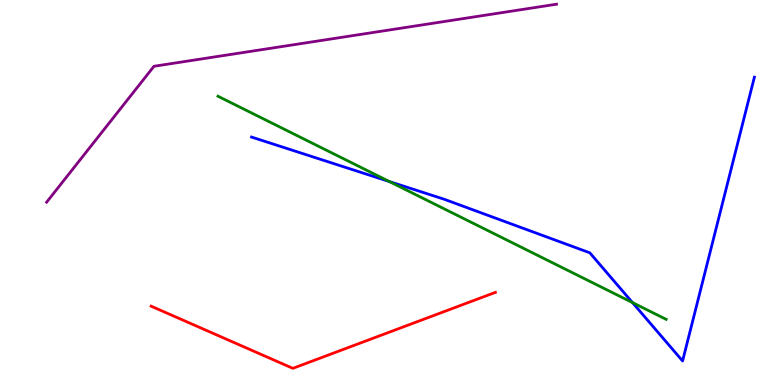[{'lines': ['blue', 'red'], 'intersections': []}, {'lines': ['green', 'red'], 'intersections': []}, {'lines': ['purple', 'red'], 'intersections': []}, {'lines': ['blue', 'green'], 'intersections': [{'x': 5.02, 'y': 5.28}, {'x': 8.16, 'y': 2.14}]}, {'lines': ['blue', 'purple'], 'intersections': []}, {'lines': ['green', 'purple'], 'intersections': []}]